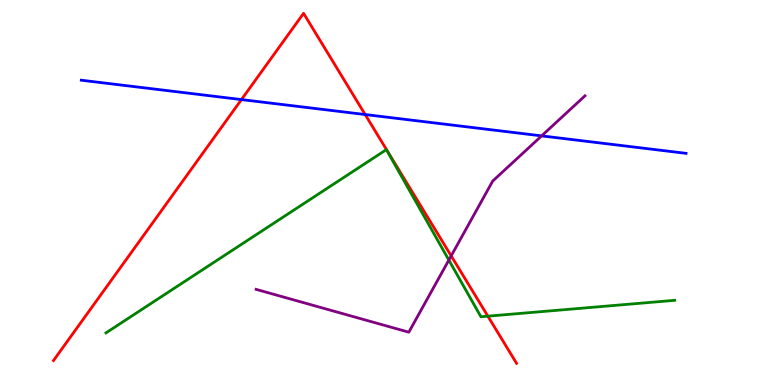[{'lines': ['blue', 'red'], 'intersections': [{'x': 3.12, 'y': 7.41}, {'x': 4.71, 'y': 7.02}]}, {'lines': ['green', 'red'], 'intersections': [{'x': 6.29, 'y': 1.79}]}, {'lines': ['purple', 'red'], 'intersections': [{'x': 5.82, 'y': 3.35}]}, {'lines': ['blue', 'green'], 'intersections': []}, {'lines': ['blue', 'purple'], 'intersections': [{'x': 6.99, 'y': 6.47}]}, {'lines': ['green', 'purple'], 'intersections': [{'x': 5.79, 'y': 3.25}]}]